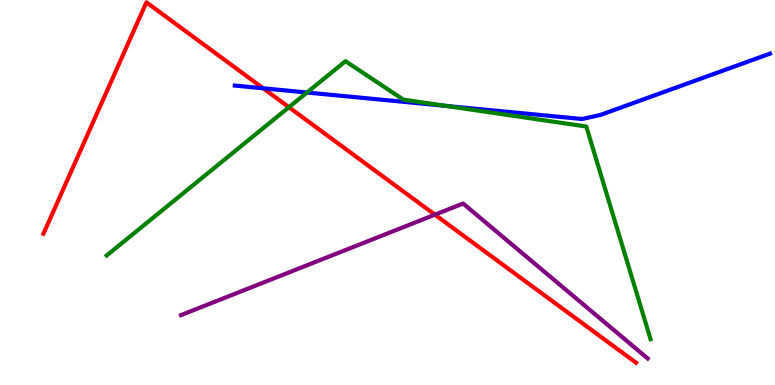[{'lines': ['blue', 'red'], 'intersections': [{'x': 3.4, 'y': 7.71}]}, {'lines': ['green', 'red'], 'intersections': [{'x': 3.73, 'y': 7.22}]}, {'lines': ['purple', 'red'], 'intersections': [{'x': 5.61, 'y': 4.42}]}, {'lines': ['blue', 'green'], 'intersections': [{'x': 3.96, 'y': 7.6}, {'x': 5.75, 'y': 7.25}]}, {'lines': ['blue', 'purple'], 'intersections': []}, {'lines': ['green', 'purple'], 'intersections': []}]